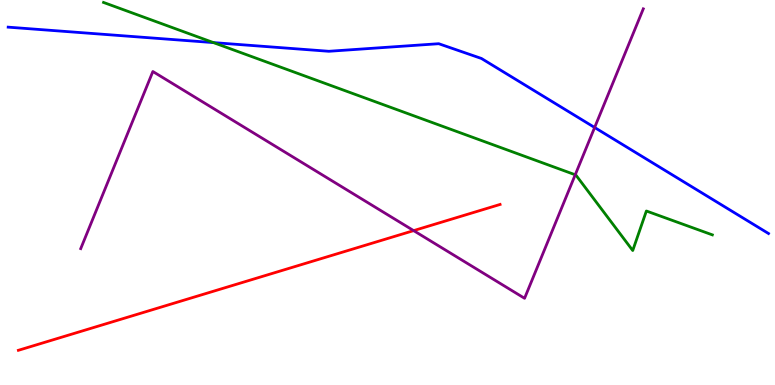[{'lines': ['blue', 'red'], 'intersections': []}, {'lines': ['green', 'red'], 'intersections': []}, {'lines': ['purple', 'red'], 'intersections': [{'x': 5.34, 'y': 4.01}]}, {'lines': ['blue', 'green'], 'intersections': [{'x': 2.75, 'y': 8.89}]}, {'lines': ['blue', 'purple'], 'intersections': [{'x': 7.67, 'y': 6.69}]}, {'lines': ['green', 'purple'], 'intersections': [{'x': 7.42, 'y': 5.46}]}]